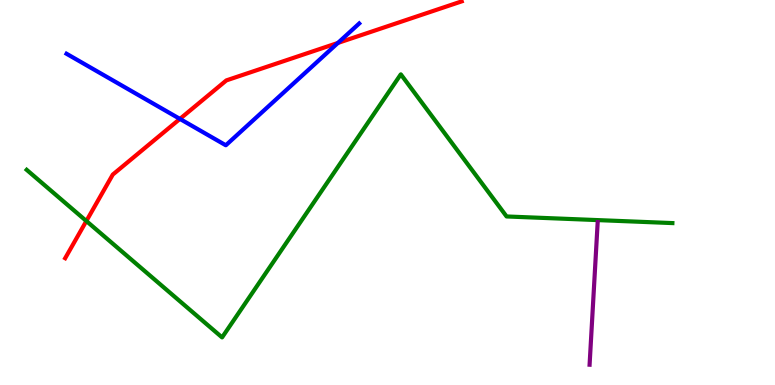[{'lines': ['blue', 'red'], 'intersections': [{'x': 2.32, 'y': 6.91}, {'x': 4.36, 'y': 8.88}]}, {'lines': ['green', 'red'], 'intersections': [{'x': 1.11, 'y': 4.26}]}, {'lines': ['purple', 'red'], 'intersections': []}, {'lines': ['blue', 'green'], 'intersections': []}, {'lines': ['blue', 'purple'], 'intersections': []}, {'lines': ['green', 'purple'], 'intersections': []}]